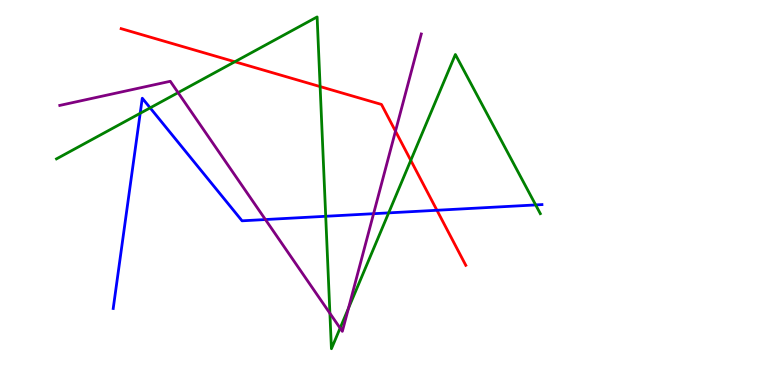[{'lines': ['blue', 'red'], 'intersections': [{'x': 5.64, 'y': 4.54}]}, {'lines': ['green', 'red'], 'intersections': [{'x': 3.03, 'y': 8.4}, {'x': 4.13, 'y': 7.75}, {'x': 5.3, 'y': 5.83}]}, {'lines': ['purple', 'red'], 'intersections': [{'x': 5.1, 'y': 6.59}]}, {'lines': ['blue', 'green'], 'intersections': [{'x': 1.81, 'y': 7.06}, {'x': 1.94, 'y': 7.2}, {'x': 4.2, 'y': 4.38}, {'x': 5.01, 'y': 4.47}, {'x': 6.91, 'y': 4.68}]}, {'lines': ['blue', 'purple'], 'intersections': [{'x': 3.42, 'y': 4.3}, {'x': 4.82, 'y': 4.45}]}, {'lines': ['green', 'purple'], 'intersections': [{'x': 2.3, 'y': 7.59}, {'x': 4.26, 'y': 1.86}, {'x': 4.39, 'y': 1.48}, {'x': 4.5, 'y': 1.99}]}]